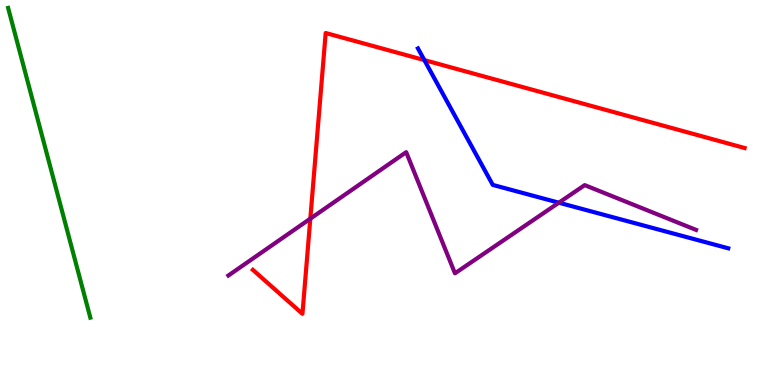[{'lines': ['blue', 'red'], 'intersections': [{'x': 5.48, 'y': 8.44}]}, {'lines': ['green', 'red'], 'intersections': []}, {'lines': ['purple', 'red'], 'intersections': [{'x': 4.0, 'y': 4.32}]}, {'lines': ['blue', 'green'], 'intersections': []}, {'lines': ['blue', 'purple'], 'intersections': [{'x': 7.21, 'y': 4.74}]}, {'lines': ['green', 'purple'], 'intersections': []}]